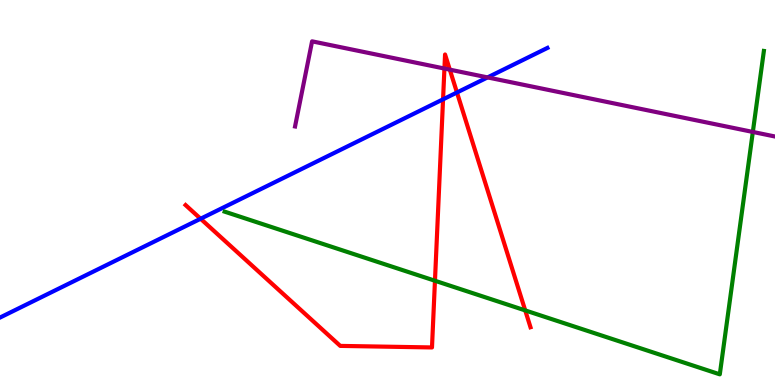[{'lines': ['blue', 'red'], 'intersections': [{'x': 2.59, 'y': 4.32}, {'x': 5.72, 'y': 7.42}, {'x': 5.9, 'y': 7.6}]}, {'lines': ['green', 'red'], 'intersections': [{'x': 5.61, 'y': 2.71}, {'x': 6.78, 'y': 1.94}]}, {'lines': ['purple', 'red'], 'intersections': [{'x': 5.73, 'y': 8.22}, {'x': 5.8, 'y': 8.19}]}, {'lines': ['blue', 'green'], 'intersections': []}, {'lines': ['blue', 'purple'], 'intersections': [{'x': 6.29, 'y': 7.99}]}, {'lines': ['green', 'purple'], 'intersections': [{'x': 9.71, 'y': 6.57}]}]